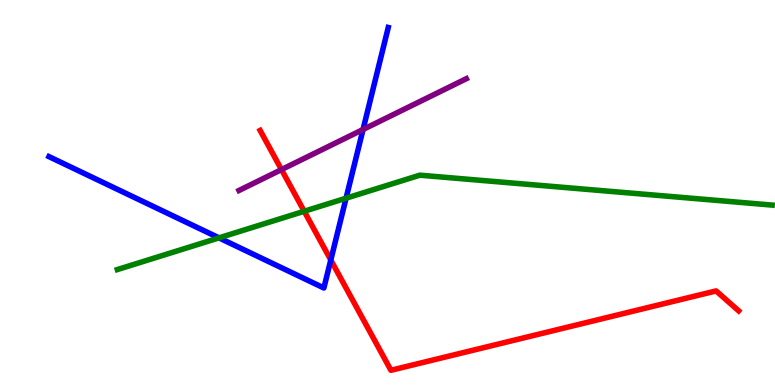[{'lines': ['blue', 'red'], 'intersections': [{'x': 4.27, 'y': 3.25}]}, {'lines': ['green', 'red'], 'intersections': [{'x': 3.93, 'y': 4.51}]}, {'lines': ['purple', 'red'], 'intersections': [{'x': 3.63, 'y': 5.6}]}, {'lines': ['blue', 'green'], 'intersections': [{'x': 2.83, 'y': 3.82}, {'x': 4.47, 'y': 4.85}]}, {'lines': ['blue', 'purple'], 'intersections': [{'x': 4.68, 'y': 6.64}]}, {'lines': ['green', 'purple'], 'intersections': []}]